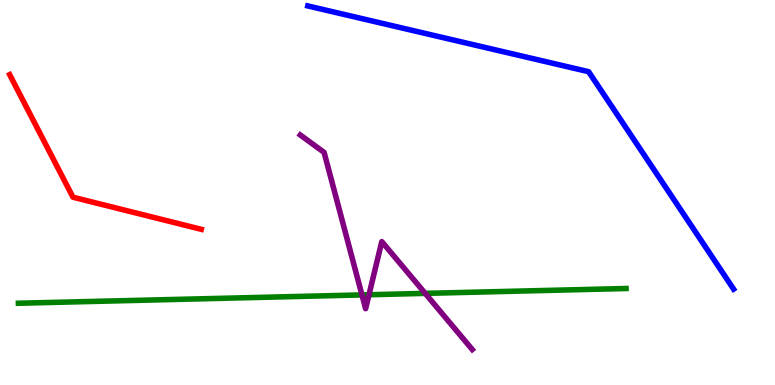[{'lines': ['blue', 'red'], 'intersections': []}, {'lines': ['green', 'red'], 'intersections': []}, {'lines': ['purple', 'red'], 'intersections': []}, {'lines': ['blue', 'green'], 'intersections': []}, {'lines': ['blue', 'purple'], 'intersections': []}, {'lines': ['green', 'purple'], 'intersections': [{'x': 4.67, 'y': 2.34}, {'x': 4.76, 'y': 2.34}, {'x': 5.49, 'y': 2.38}]}]